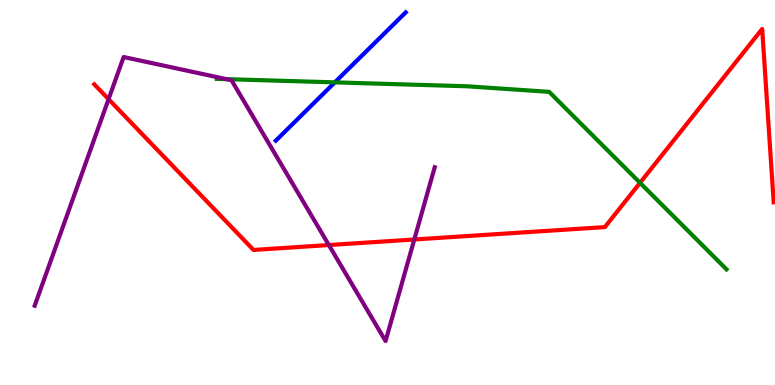[{'lines': ['blue', 'red'], 'intersections': []}, {'lines': ['green', 'red'], 'intersections': [{'x': 8.26, 'y': 5.25}]}, {'lines': ['purple', 'red'], 'intersections': [{'x': 1.4, 'y': 7.42}, {'x': 4.24, 'y': 3.64}, {'x': 5.35, 'y': 3.78}]}, {'lines': ['blue', 'green'], 'intersections': [{'x': 4.32, 'y': 7.86}]}, {'lines': ['blue', 'purple'], 'intersections': []}, {'lines': ['green', 'purple'], 'intersections': [{'x': 2.92, 'y': 7.94}]}]